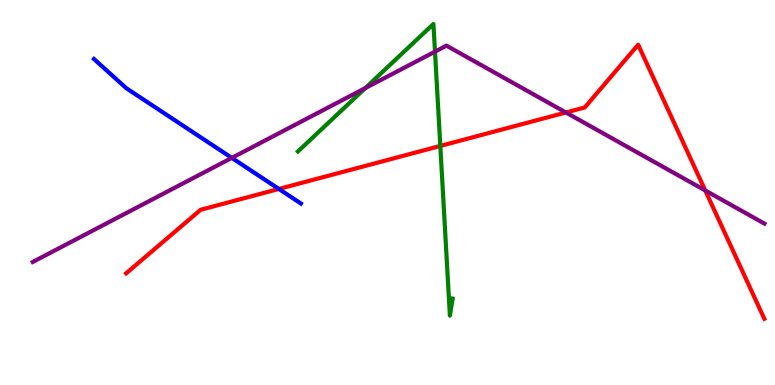[{'lines': ['blue', 'red'], 'intersections': [{'x': 3.6, 'y': 5.09}]}, {'lines': ['green', 'red'], 'intersections': [{'x': 5.68, 'y': 6.21}]}, {'lines': ['purple', 'red'], 'intersections': [{'x': 7.3, 'y': 7.08}, {'x': 9.1, 'y': 5.05}]}, {'lines': ['blue', 'green'], 'intersections': []}, {'lines': ['blue', 'purple'], 'intersections': [{'x': 2.99, 'y': 5.9}]}, {'lines': ['green', 'purple'], 'intersections': [{'x': 4.71, 'y': 7.71}, {'x': 5.61, 'y': 8.66}]}]